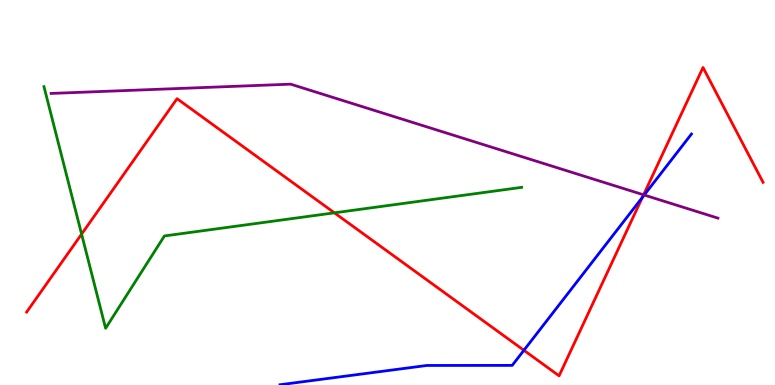[{'lines': ['blue', 'red'], 'intersections': [{'x': 6.76, 'y': 0.902}, {'x': 8.29, 'y': 4.87}]}, {'lines': ['green', 'red'], 'intersections': [{'x': 1.05, 'y': 3.92}, {'x': 4.31, 'y': 4.47}]}, {'lines': ['purple', 'red'], 'intersections': [{'x': 8.3, 'y': 4.94}]}, {'lines': ['blue', 'green'], 'intersections': []}, {'lines': ['blue', 'purple'], 'intersections': [{'x': 8.31, 'y': 4.93}]}, {'lines': ['green', 'purple'], 'intersections': []}]